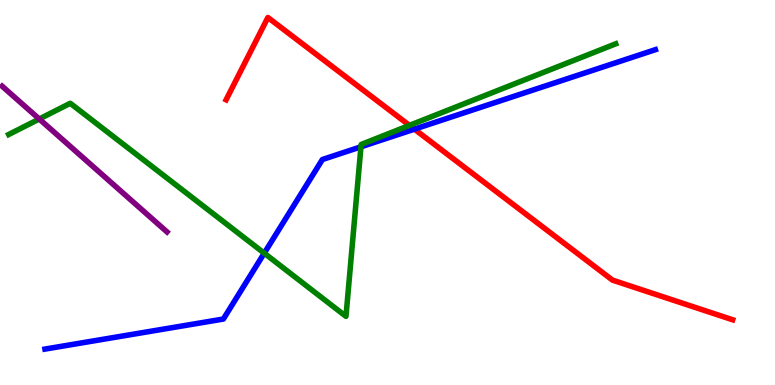[{'lines': ['blue', 'red'], 'intersections': [{'x': 5.35, 'y': 6.65}]}, {'lines': ['green', 'red'], 'intersections': [{'x': 5.28, 'y': 6.74}]}, {'lines': ['purple', 'red'], 'intersections': []}, {'lines': ['blue', 'green'], 'intersections': [{'x': 3.41, 'y': 3.42}, {'x': 4.66, 'y': 6.19}]}, {'lines': ['blue', 'purple'], 'intersections': []}, {'lines': ['green', 'purple'], 'intersections': [{'x': 0.507, 'y': 6.91}]}]